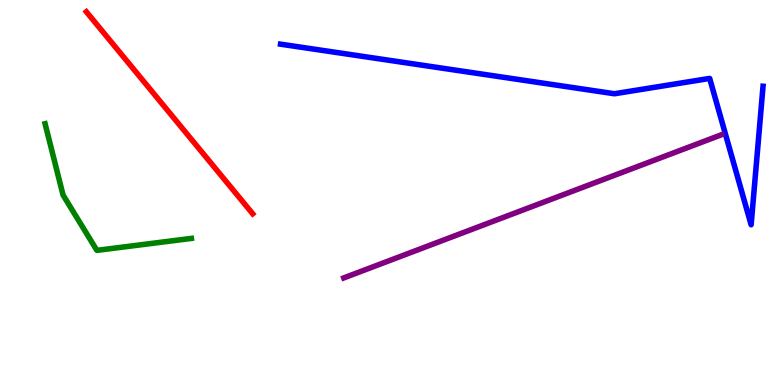[{'lines': ['blue', 'red'], 'intersections': []}, {'lines': ['green', 'red'], 'intersections': []}, {'lines': ['purple', 'red'], 'intersections': []}, {'lines': ['blue', 'green'], 'intersections': []}, {'lines': ['blue', 'purple'], 'intersections': []}, {'lines': ['green', 'purple'], 'intersections': []}]